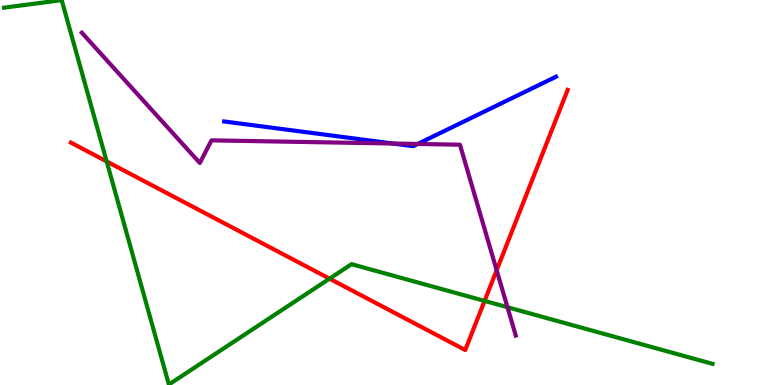[{'lines': ['blue', 'red'], 'intersections': []}, {'lines': ['green', 'red'], 'intersections': [{'x': 1.38, 'y': 5.81}, {'x': 4.25, 'y': 2.76}, {'x': 6.25, 'y': 2.18}]}, {'lines': ['purple', 'red'], 'intersections': [{'x': 6.41, 'y': 2.98}]}, {'lines': ['blue', 'green'], 'intersections': []}, {'lines': ['blue', 'purple'], 'intersections': [{'x': 5.07, 'y': 6.27}, {'x': 5.39, 'y': 6.26}]}, {'lines': ['green', 'purple'], 'intersections': [{'x': 6.55, 'y': 2.02}]}]